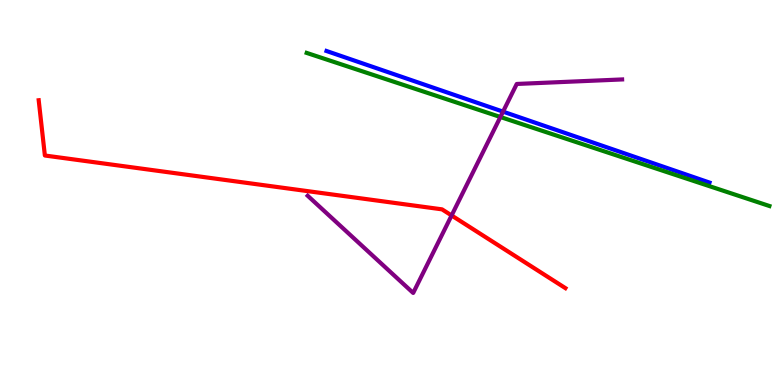[{'lines': ['blue', 'red'], 'intersections': []}, {'lines': ['green', 'red'], 'intersections': []}, {'lines': ['purple', 'red'], 'intersections': [{'x': 5.83, 'y': 4.4}]}, {'lines': ['blue', 'green'], 'intersections': []}, {'lines': ['blue', 'purple'], 'intersections': [{'x': 6.49, 'y': 7.1}]}, {'lines': ['green', 'purple'], 'intersections': [{'x': 6.46, 'y': 6.96}]}]